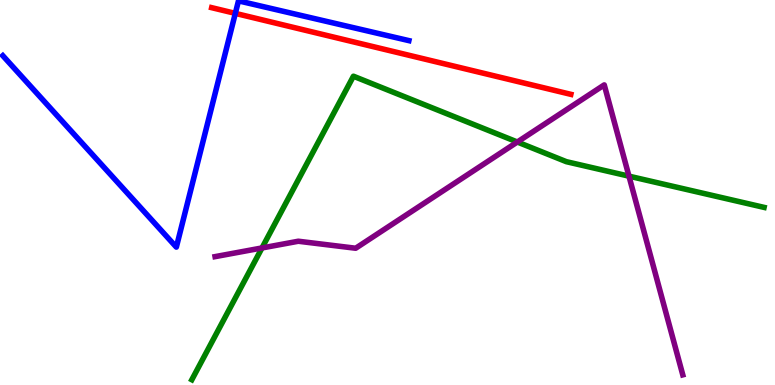[{'lines': ['blue', 'red'], 'intersections': [{'x': 3.04, 'y': 9.65}]}, {'lines': ['green', 'red'], 'intersections': []}, {'lines': ['purple', 'red'], 'intersections': []}, {'lines': ['blue', 'green'], 'intersections': []}, {'lines': ['blue', 'purple'], 'intersections': []}, {'lines': ['green', 'purple'], 'intersections': [{'x': 3.38, 'y': 3.56}, {'x': 6.68, 'y': 6.31}, {'x': 8.12, 'y': 5.42}]}]